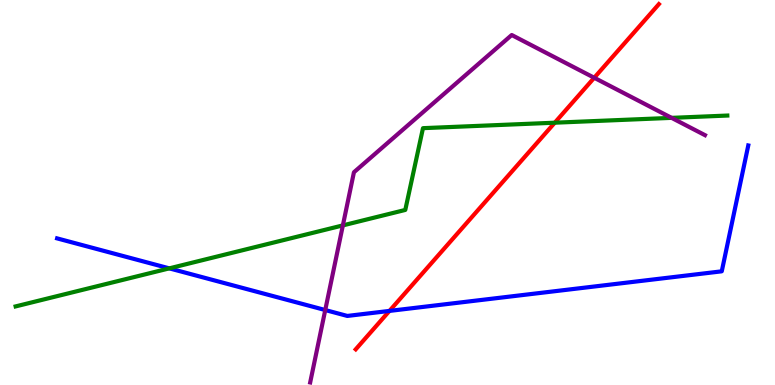[{'lines': ['blue', 'red'], 'intersections': [{'x': 5.03, 'y': 1.92}]}, {'lines': ['green', 'red'], 'intersections': [{'x': 7.16, 'y': 6.81}]}, {'lines': ['purple', 'red'], 'intersections': [{'x': 7.67, 'y': 7.98}]}, {'lines': ['blue', 'green'], 'intersections': [{'x': 2.18, 'y': 3.03}]}, {'lines': ['blue', 'purple'], 'intersections': [{'x': 4.2, 'y': 1.95}]}, {'lines': ['green', 'purple'], 'intersections': [{'x': 4.42, 'y': 4.15}, {'x': 8.67, 'y': 6.94}]}]